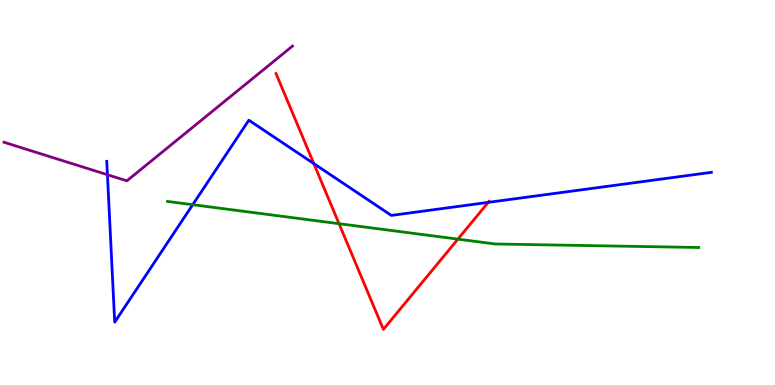[{'lines': ['blue', 'red'], 'intersections': [{'x': 4.05, 'y': 5.75}, {'x': 6.3, 'y': 4.74}]}, {'lines': ['green', 'red'], 'intersections': [{'x': 4.37, 'y': 4.19}, {'x': 5.91, 'y': 3.79}]}, {'lines': ['purple', 'red'], 'intersections': []}, {'lines': ['blue', 'green'], 'intersections': [{'x': 2.49, 'y': 4.68}]}, {'lines': ['blue', 'purple'], 'intersections': [{'x': 1.39, 'y': 5.46}]}, {'lines': ['green', 'purple'], 'intersections': []}]